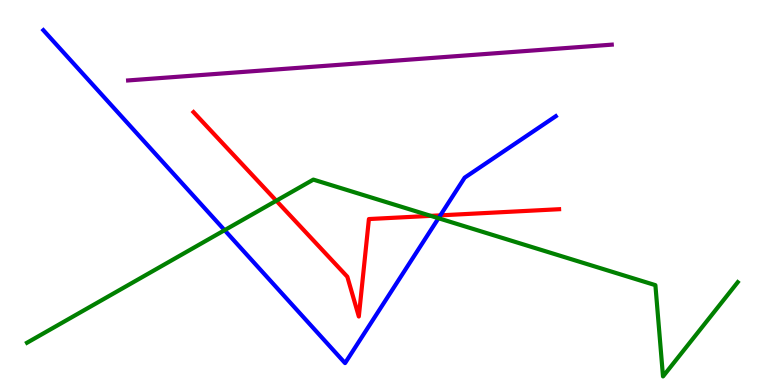[{'lines': ['blue', 'red'], 'intersections': [{'x': 5.68, 'y': 4.41}]}, {'lines': ['green', 'red'], 'intersections': [{'x': 3.57, 'y': 4.79}, {'x': 5.56, 'y': 4.39}]}, {'lines': ['purple', 'red'], 'intersections': []}, {'lines': ['blue', 'green'], 'intersections': [{'x': 2.9, 'y': 4.02}, {'x': 5.66, 'y': 4.33}]}, {'lines': ['blue', 'purple'], 'intersections': []}, {'lines': ['green', 'purple'], 'intersections': []}]